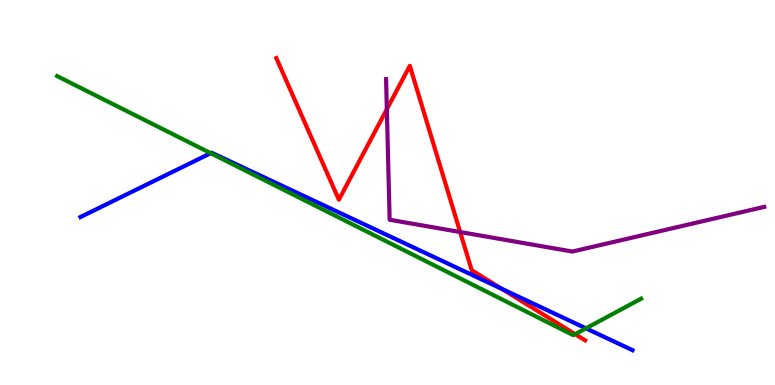[{'lines': ['blue', 'red'], 'intersections': [{'x': 6.47, 'y': 2.5}]}, {'lines': ['green', 'red'], 'intersections': [{'x': 7.42, 'y': 1.32}]}, {'lines': ['purple', 'red'], 'intersections': [{'x': 4.99, 'y': 7.16}, {'x': 5.94, 'y': 3.97}]}, {'lines': ['blue', 'green'], 'intersections': [{'x': 2.72, 'y': 6.02}, {'x': 7.56, 'y': 1.47}]}, {'lines': ['blue', 'purple'], 'intersections': []}, {'lines': ['green', 'purple'], 'intersections': []}]